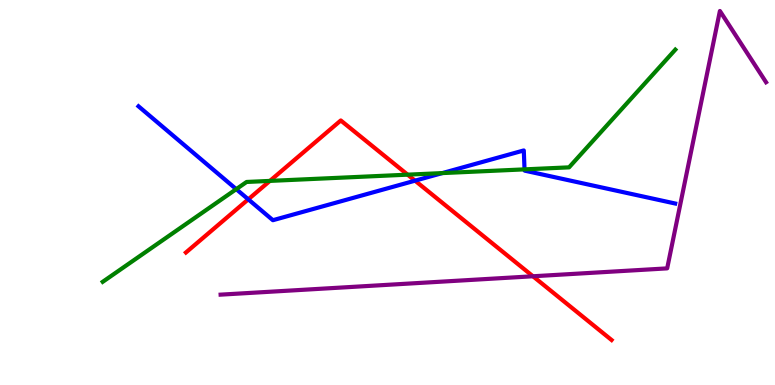[{'lines': ['blue', 'red'], 'intersections': [{'x': 3.2, 'y': 4.82}, {'x': 5.36, 'y': 5.31}]}, {'lines': ['green', 'red'], 'intersections': [{'x': 3.48, 'y': 5.3}, {'x': 5.26, 'y': 5.46}]}, {'lines': ['purple', 'red'], 'intersections': [{'x': 6.88, 'y': 2.82}]}, {'lines': ['blue', 'green'], 'intersections': [{'x': 3.05, 'y': 5.09}, {'x': 5.71, 'y': 5.5}, {'x': 6.77, 'y': 5.6}]}, {'lines': ['blue', 'purple'], 'intersections': []}, {'lines': ['green', 'purple'], 'intersections': []}]